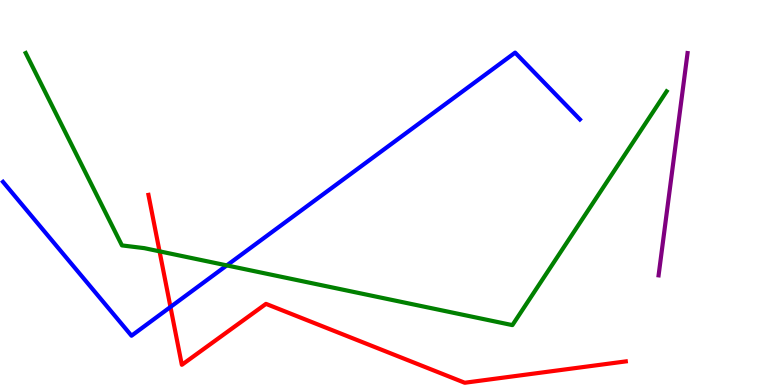[{'lines': ['blue', 'red'], 'intersections': [{'x': 2.2, 'y': 2.03}]}, {'lines': ['green', 'red'], 'intersections': [{'x': 2.06, 'y': 3.47}]}, {'lines': ['purple', 'red'], 'intersections': []}, {'lines': ['blue', 'green'], 'intersections': [{'x': 2.93, 'y': 3.11}]}, {'lines': ['blue', 'purple'], 'intersections': []}, {'lines': ['green', 'purple'], 'intersections': []}]